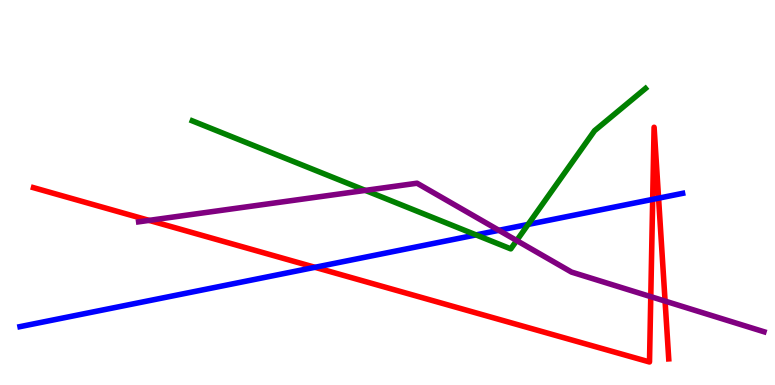[{'lines': ['blue', 'red'], 'intersections': [{'x': 4.06, 'y': 3.06}, {'x': 8.42, 'y': 4.82}, {'x': 8.5, 'y': 4.85}]}, {'lines': ['green', 'red'], 'intersections': []}, {'lines': ['purple', 'red'], 'intersections': [{'x': 1.92, 'y': 4.28}, {'x': 8.4, 'y': 2.29}, {'x': 8.58, 'y': 2.18}]}, {'lines': ['blue', 'green'], 'intersections': [{'x': 6.14, 'y': 3.9}, {'x': 6.81, 'y': 4.17}]}, {'lines': ['blue', 'purple'], 'intersections': [{'x': 6.44, 'y': 4.02}]}, {'lines': ['green', 'purple'], 'intersections': [{'x': 4.71, 'y': 5.05}, {'x': 6.67, 'y': 3.75}]}]